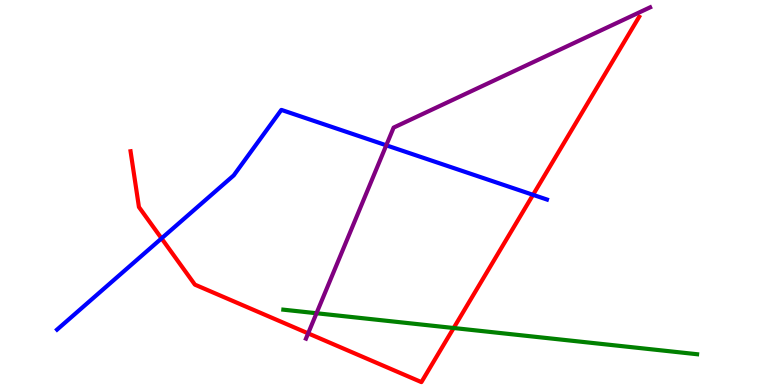[{'lines': ['blue', 'red'], 'intersections': [{'x': 2.08, 'y': 3.81}, {'x': 6.88, 'y': 4.94}]}, {'lines': ['green', 'red'], 'intersections': [{'x': 5.85, 'y': 1.48}]}, {'lines': ['purple', 'red'], 'intersections': [{'x': 3.98, 'y': 1.34}]}, {'lines': ['blue', 'green'], 'intersections': []}, {'lines': ['blue', 'purple'], 'intersections': [{'x': 4.98, 'y': 6.23}]}, {'lines': ['green', 'purple'], 'intersections': [{'x': 4.08, 'y': 1.86}]}]